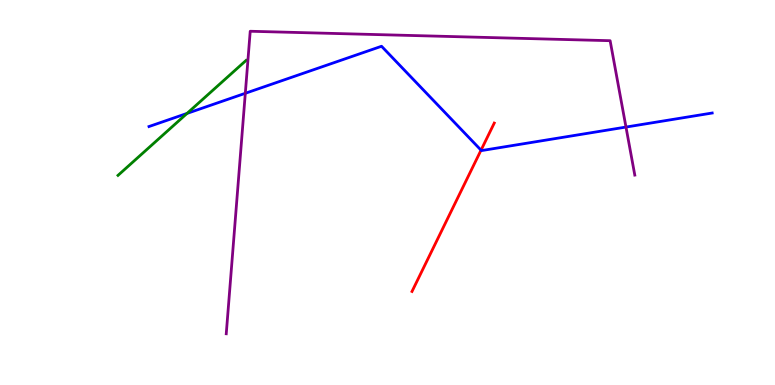[{'lines': ['blue', 'red'], 'intersections': [{'x': 6.21, 'y': 6.1}]}, {'lines': ['green', 'red'], 'intersections': []}, {'lines': ['purple', 'red'], 'intersections': []}, {'lines': ['blue', 'green'], 'intersections': [{'x': 2.41, 'y': 7.05}]}, {'lines': ['blue', 'purple'], 'intersections': [{'x': 3.17, 'y': 7.58}, {'x': 8.08, 'y': 6.7}]}, {'lines': ['green', 'purple'], 'intersections': []}]